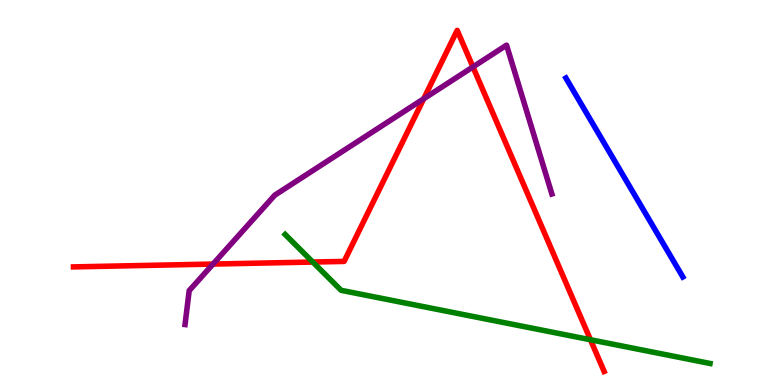[{'lines': ['blue', 'red'], 'intersections': []}, {'lines': ['green', 'red'], 'intersections': [{'x': 4.04, 'y': 3.19}, {'x': 7.62, 'y': 1.18}]}, {'lines': ['purple', 'red'], 'intersections': [{'x': 2.75, 'y': 3.14}, {'x': 5.47, 'y': 7.43}, {'x': 6.1, 'y': 8.26}]}, {'lines': ['blue', 'green'], 'intersections': []}, {'lines': ['blue', 'purple'], 'intersections': []}, {'lines': ['green', 'purple'], 'intersections': []}]